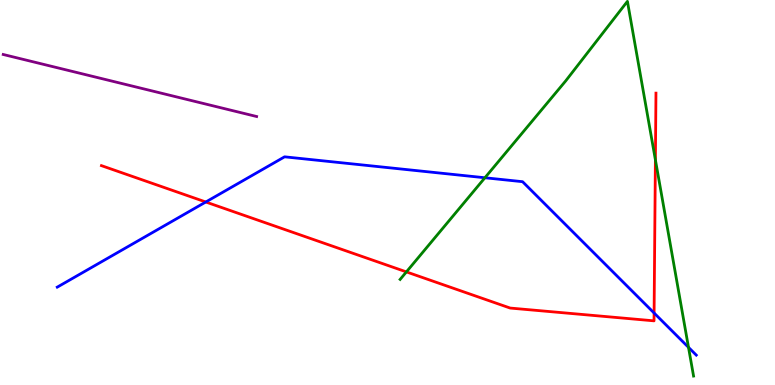[{'lines': ['blue', 'red'], 'intersections': [{'x': 2.66, 'y': 4.75}, {'x': 8.44, 'y': 1.87}]}, {'lines': ['green', 'red'], 'intersections': [{'x': 5.24, 'y': 2.94}, {'x': 8.46, 'y': 5.85}]}, {'lines': ['purple', 'red'], 'intersections': []}, {'lines': ['blue', 'green'], 'intersections': [{'x': 6.26, 'y': 5.38}, {'x': 8.88, 'y': 0.978}]}, {'lines': ['blue', 'purple'], 'intersections': []}, {'lines': ['green', 'purple'], 'intersections': []}]